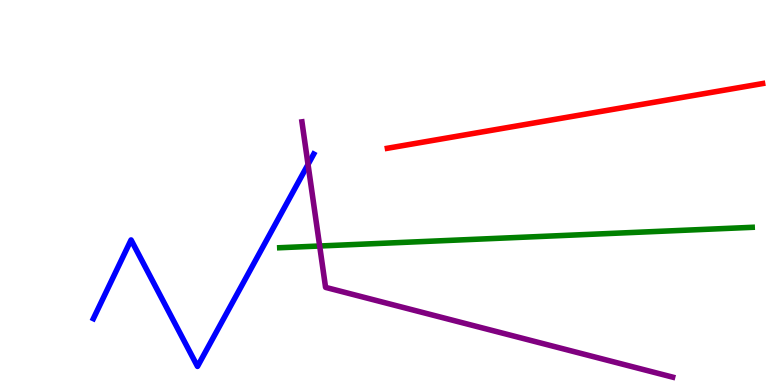[{'lines': ['blue', 'red'], 'intersections': []}, {'lines': ['green', 'red'], 'intersections': []}, {'lines': ['purple', 'red'], 'intersections': []}, {'lines': ['blue', 'green'], 'intersections': []}, {'lines': ['blue', 'purple'], 'intersections': [{'x': 3.97, 'y': 5.73}]}, {'lines': ['green', 'purple'], 'intersections': [{'x': 4.12, 'y': 3.61}]}]